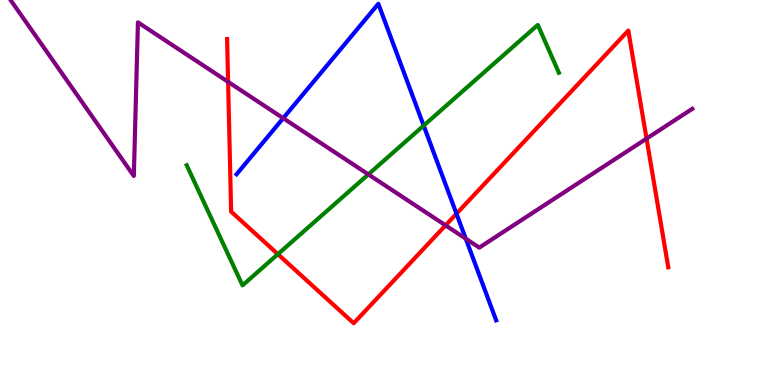[{'lines': ['blue', 'red'], 'intersections': [{'x': 5.89, 'y': 4.45}]}, {'lines': ['green', 'red'], 'intersections': [{'x': 3.59, 'y': 3.4}]}, {'lines': ['purple', 'red'], 'intersections': [{'x': 2.94, 'y': 7.87}, {'x': 5.75, 'y': 4.15}, {'x': 8.34, 'y': 6.4}]}, {'lines': ['blue', 'green'], 'intersections': [{'x': 5.47, 'y': 6.74}]}, {'lines': ['blue', 'purple'], 'intersections': [{'x': 3.65, 'y': 6.93}, {'x': 6.01, 'y': 3.8}]}, {'lines': ['green', 'purple'], 'intersections': [{'x': 4.75, 'y': 5.47}]}]